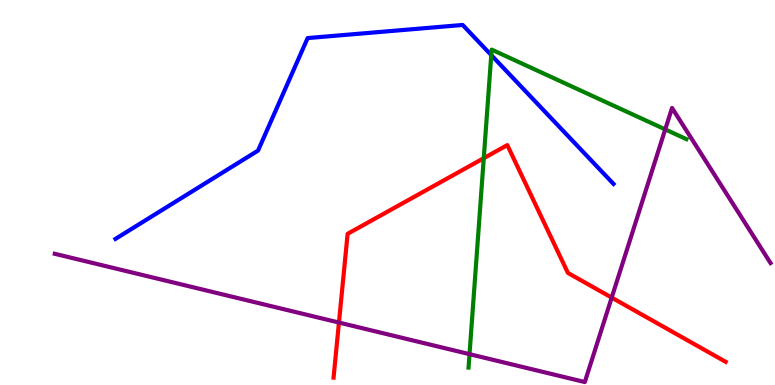[{'lines': ['blue', 'red'], 'intersections': []}, {'lines': ['green', 'red'], 'intersections': [{'x': 6.24, 'y': 5.89}]}, {'lines': ['purple', 'red'], 'intersections': [{'x': 4.37, 'y': 1.62}, {'x': 7.89, 'y': 2.27}]}, {'lines': ['blue', 'green'], 'intersections': [{'x': 6.34, 'y': 8.57}]}, {'lines': ['blue', 'purple'], 'intersections': []}, {'lines': ['green', 'purple'], 'intersections': [{'x': 6.06, 'y': 0.801}, {'x': 8.58, 'y': 6.64}]}]